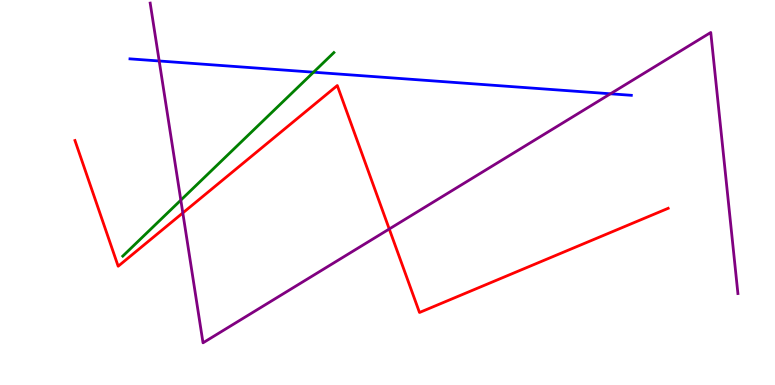[{'lines': ['blue', 'red'], 'intersections': []}, {'lines': ['green', 'red'], 'intersections': []}, {'lines': ['purple', 'red'], 'intersections': [{'x': 2.36, 'y': 4.47}, {'x': 5.02, 'y': 4.05}]}, {'lines': ['blue', 'green'], 'intersections': [{'x': 4.05, 'y': 8.12}]}, {'lines': ['blue', 'purple'], 'intersections': [{'x': 2.05, 'y': 8.42}, {'x': 7.88, 'y': 7.56}]}, {'lines': ['green', 'purple'], 'intersections': [{'x': 2.33, 'y': 4.8}]}]